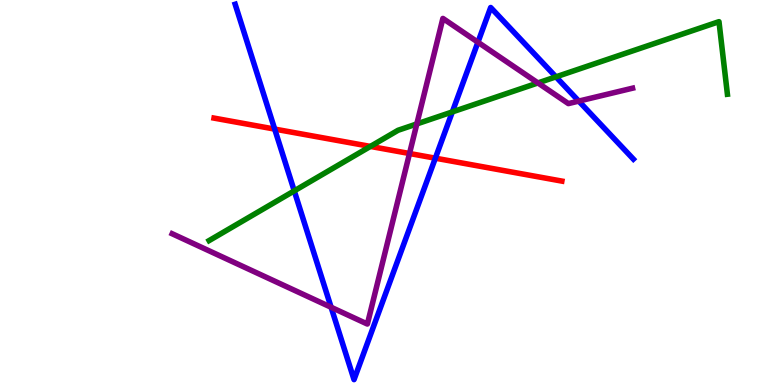[{'lines': ['blue', 'red'], 'intersections': [{'x': 3.54, 'y': 6.65}, {'x': 5.62, 'y': 5.89}]}, {'lines': ['green', 'red'], 'intersections': [{'x': 4.78, 'y': 6.2}]}, {'lines': ['purple', 'red'], 'intersections': [{'x': 5.28, 'y': 6.01}]}, {'lines': ['blue', 'green'], 'intersections': [{'x': 3.8, 'y': 5.04}, {'x': 5.84, 'y': 7.09}, {'x': 7.17, 'y': 8.0}]}, {'lines': ['blue', 'purple'], 'intersections': [{'x': 4.27, 'y': 2.02}, {'x': 6.17, 'y': 8.9}, {'x': 7.47, 'y': 7.37}]}, {'lines': ['green', 'purple'], 'intersections': [{'x': 5.38, 'y': 6.78}, {'x': 6.94, 'y': 7.85}]}]